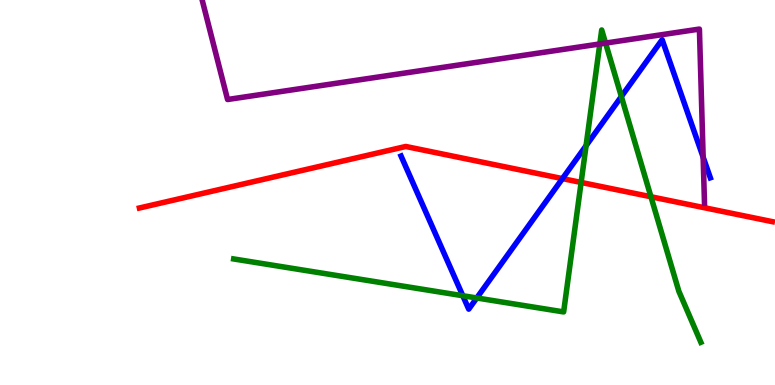[{'lines': ['blue', 'red'], 'intersections': [{'x': 7.26, 'y': 5.36}]}, {'lines': ['green', 'red'], 'intersections': [{'x': 7.5, 'y': 5.26}, {'x': 8.4, 'y': 4.89}]}, {'lines': ['purple', 'red'], 'intersections': []}, {'lines': ['blue', 'green'], 'intersections': [{'x': 5.97, 'y': 2.32}, {'x': 6.15, 'y': 2.26}, {'x': 7.56, 'y': 6.22}, {'x': 8.02, 'y': 7.49}]}, {'lines': ['blue', 'purple'], 'intersections': [{'x': 9.07, 'y': 5.92}]}, {'lines': ['green', 'purple'], 'intersections': [{'x': 7.74, 'y': 8.86}, {'x': 7.81, 'y': 8.88}]}]